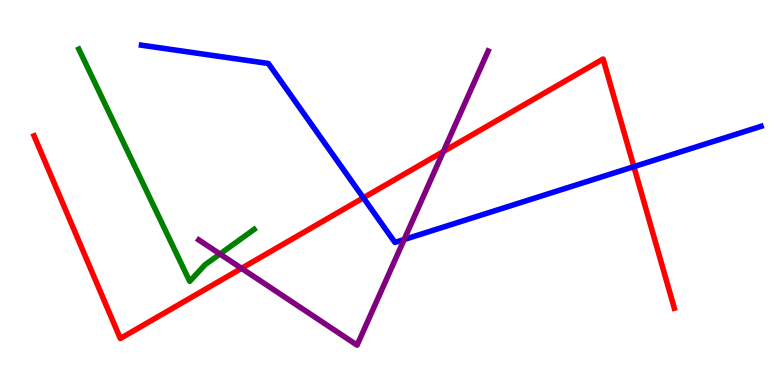[{'lines': ['blue', 'red'], 'intersections': [{'x': 4.69, 'y': 4.86}, {'x': 8.18, 'y': 5.67}]}, {'lines': ['green', 'red'], 'intersections': []}, {'lines': ['purple', 'red'], 'intersections': [{'x': 3.12, 'y': 3.03}, {'x': 5.72, 'y': 6.06}]}, {'lines': ['blue', 'green'], 'intersections': []}, {'lines': ['blue', 'purple'], 'intersections': [{'x': 5.22, 'y': 3.78}]}, {'lines': ['green', 'purple'], 'intersections': [{'x': 2.84, 'y': 3.4}]}]